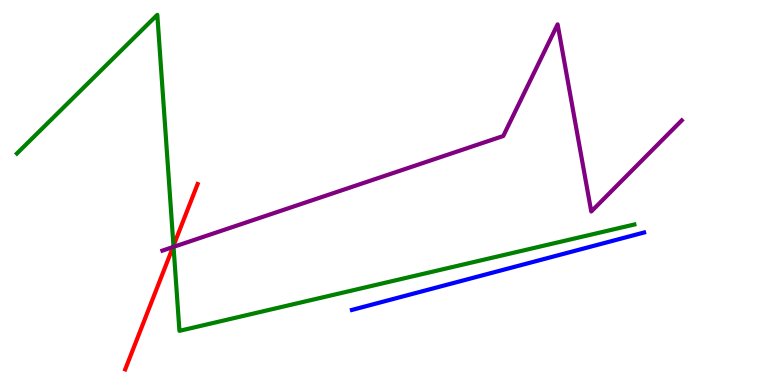[{'lines': ['blue', 'red'], 'intersections': []}, {'lines': ['green', 'red'], 'intersections': [{'x': 2.24, 'y': 3.61}]}, {'lines': ['purple', 'red'], 'intersections': [{'x': 2.23, 'y': 3.58}]}, {'lines': ['blue', 'green'], 'intersections': []}, {'lines': ['blue', 'purple'], 'intersections': []}, {'lines': ['green', 'purple'], 'intersections': [{'x': 2.24, 'y': 3.59}]}]